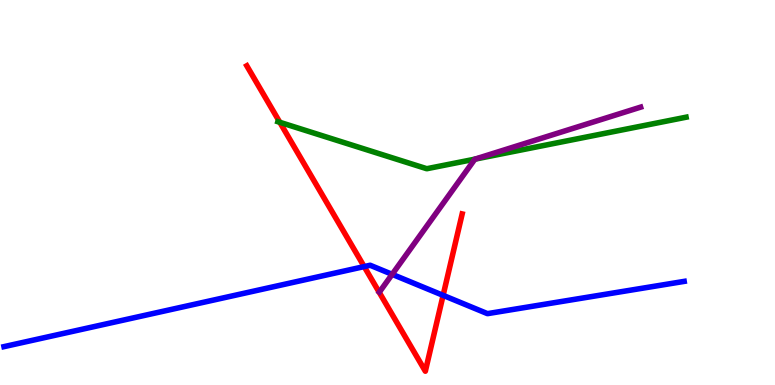[{'lines': ['blue', 'red'], 'intersections': [{'x': 4.7, 'y': 3.08}, {'x': 5.72, 'y': 2.33}]}, {'lines': ['green', 'red'], 'intersections': [{'x': 3.61, 'y': 6.82}]}, {'lines': ['purple', 'red'], 'intersections': []}, {'lines': ['blue', 'green'], 'intersections': []}, {'lines': ['blue', 'purple'], 'intersections': [{'x': 5.06, 'y': 2.87}]}, {'lines': ['green', 'purple'], 'intersections': [{'x': 6.13, 'y': 5.87}]}]